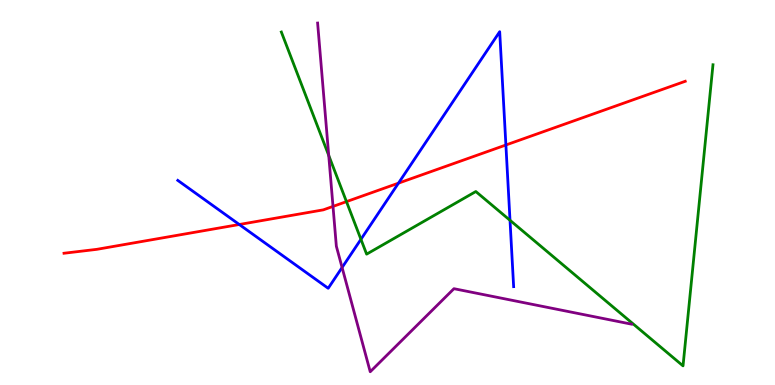[{'lines': ['blue', 'red'], 'intersections': [{'x': 3.09, 'y': 4.17}, {'x': 5.14, 'y': 5.24}, {'x': 6.53, 'y': 6.23}]}, {'lines': ['green', 'red'], 'intersections': [{'x': 4.47, 'y': 4.76}]}, {'lines': ['purple', 'red'], 'intersections': [{'x': 4.3, 'y': 4.64}]}, {'lines': ['blue', 'green'], 'intersections': [{'x': 4.66, 'y': 3.78}, {'x': 6.58, 'y': 4.28}]}, {'lines': ['blue', 'purple'], 'intersections': [{'x': 4.41, 'y': 3.05}]}, {'lines': ['green', 'purple'], 'intersections': [{'x': 4.24, 'y': 5.96}]}]